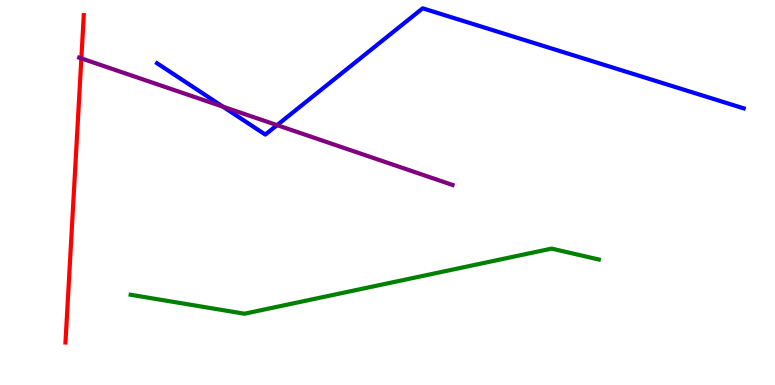[{'lines': ['blue', 'red'], 'intersections': []}, {'lines': ['green', 'red'], 'intersections': []}, {'lines': ['purple', 'red'], 'intersections': [{'x': 1.05, 'y': 8.48}]}, {'lines': ['blue', 'green'], 'intersections': []}, {'lines': ['blue', 'purple'], 'intersections': [{'x': 2.88, 'y': 7.23}, {'x': 3.58, 'y': 6.75}]}, {'lines': ['green', 'purple'], 'intersections': []}]